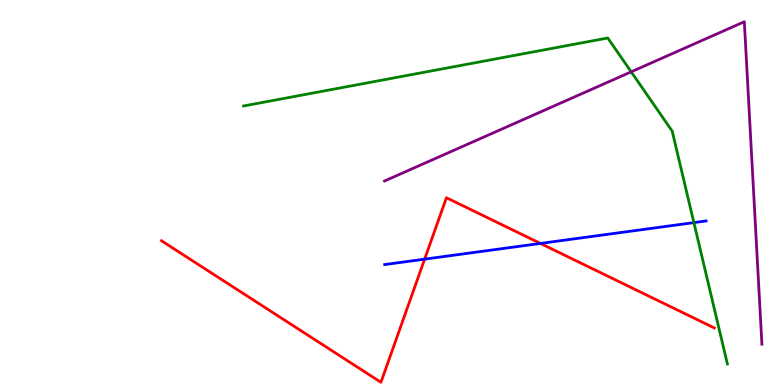[{'lines': ['blue', 'red'], 'intersections': [{'x': 5.48, 'y': 3.27}, {'x': 6.97, 'y': 3.68}]}, {'lines': ['green', 'red'], 'intersections': []}, {'lines': ['purple', 'red'], 'intersections': []}, {'lines': ['blue', 'green'], 'intersections': [{'x': 8.95, 'y': 4.22}]}, {'lines': ['blue', 'purple'], 'intersections': []}, {'lines': ['green', 'purple'], 'intersections': [{'x': 8.14, 'y': 8.13}]}]